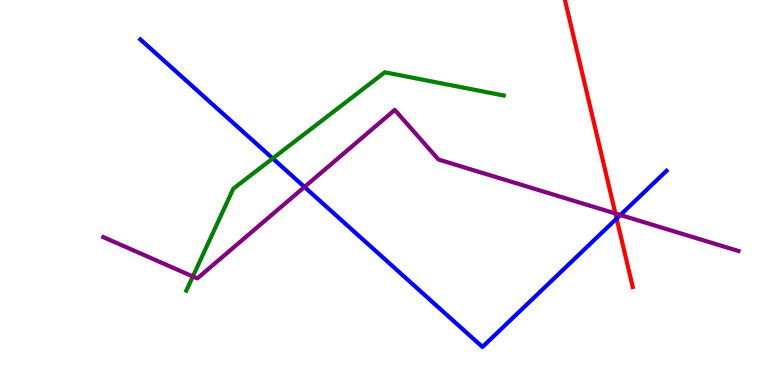[{'lines': ['blue', 'red'], 'intersections': [{'x': 7.96, 'y': 4.32}]}, {'lines': ['green', 'red'], 'intersections': []}, {'lines': ['purple', 'red'], 'intersections': [{'x': 7.94, 'y': 4.46}]}, {'lines': ['blue', 'green'], 'intersections': [{'x': 3.52, 'y': 5.89}]}, {'lines': ['blue', 'purple'], 'intersections': [{'x': 3.93, 'y': 5.14}, {'x': 8.0, 'y': 4.42}]}, {'lines': ['green', 'purple'], 'intersections': [{'x': 2.49, 'y': 2.82}]}]